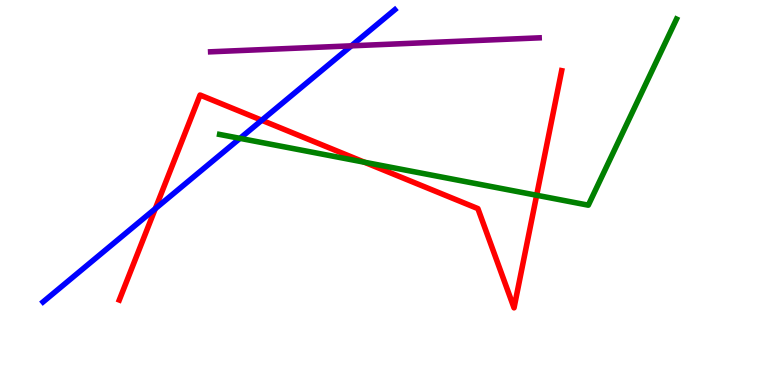[{'lines': ['blue', 'red'], 'intersections': [{'x': 2.0, 'y': 4.58}, {'x': 3.38, 'y': 6.88}]}, {'lines': ['green', 'red'], 'intersections': [{'x': 4.7, 'y': 5.79}, {'x': 6.92, 'y': 4.93}]}, {'lines': ['purple', 'red'], 'intersections': []}, {'lines': ['blue', 'green'], 'intersections': [{'x': 3.1, 'y': 6.41}]}, {'lines': ['blue', 'purple'], 'intersections': [{'x': 4.53, 'y': 8.81}]}, {'lines': ['green', 'purple'], 'intersections': []}]